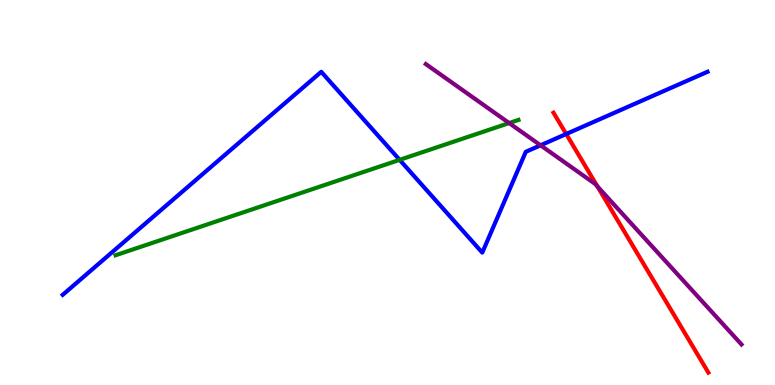[{'lines': ['blue', 'red'], 'intersections': [{'x': 7.31, 'y': 6.52}]}, {'lines': ['green', 'red'], 'intersections': []}, {'lines': ['purple', 'red'], 'intersections': [{'x': 7.71, 'y': 5.16}]}, {'lines': ['blue', 'green'], 'intersections': [{'x': 5.16, 'y': 5.85}]}, {'lines': ['blue', 'purple'], 'intersections': [{'x': 6.98, 'y': 6.23}]}, {'lines': ['green', 'purple'], 'intersections': [{'x': 6.57, 'y': 6.8}]}]